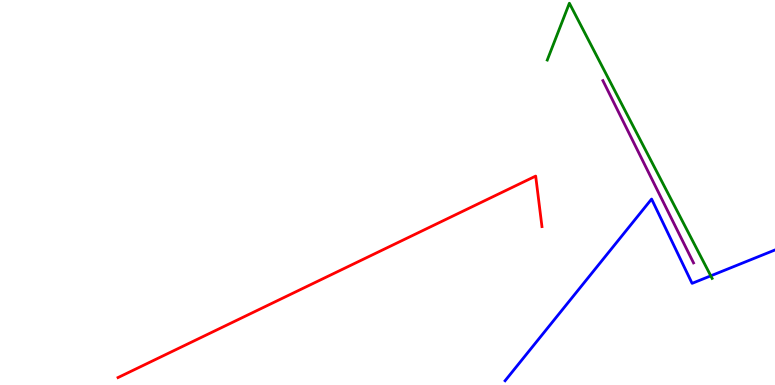[{'lines': ['blue', 'red'], 'intersections': []}, {'lines': ['green', 'red'], 'intersections': []}, {'lines': ['purple', 'red'], 'intersections': []}, {'lines': ['blue', 'green'], 'intersections': [{'x': 9.17, 'y': 2.84}]}, {'lines': ['blue', 'purple'], 'intersections': []}, {'lines': ['green', 'purple'], 'intersections': []}]